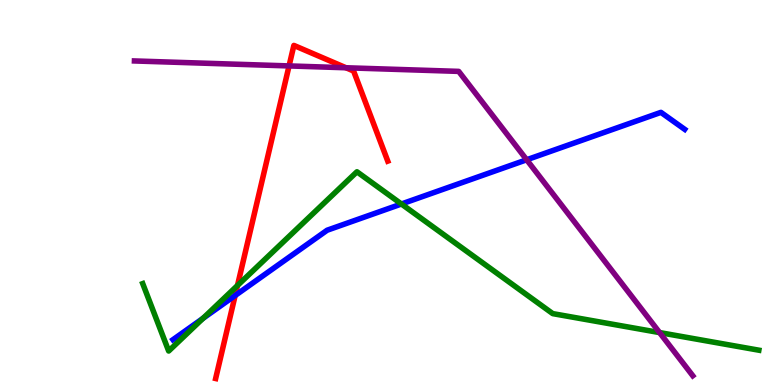[{'lines': ['blue', 'red'], 'intersections': [{'x': 3.03, 'y': 2.32}]}, {'lines': ['green', 'red'], 'intersections': [{'x': 3.06, 'y': 2.58}]}, {'lines': ['purple', 'red'], 'intersections': [{'x': 3.73, 'y': 8.29}, {'x': 4.46, 'y': 8.24}]}, {'lines': ['blue', 'green'], 'intersections': [{'x': 2.62, 'y': 1.73}, {'x': 5.18, 'y': 4.7}]}, {'lines': ['blue', 'purple'], 'intersections': [{'x': 6.8, 'y': 5.85}]}, {'lines': ['green', 'purple'], 'intersections': [{'x': 8.51, 'y': 1.36}]}]